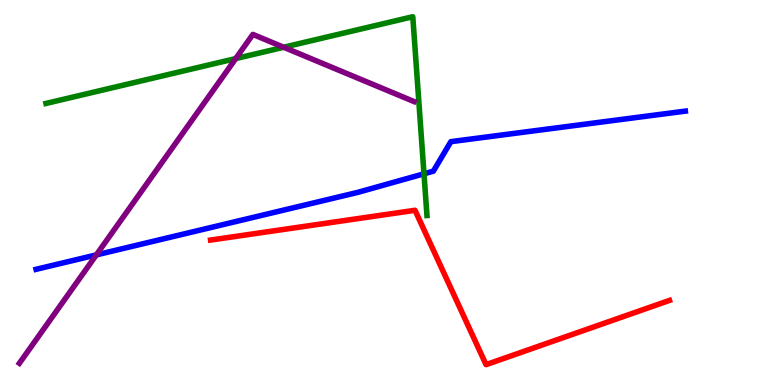[{'lines': ['blue', 'red'], 'intersections': []}, {'lines': ['green', 'red'], 'intersections': []}, {'lines': ['purple', 'red'], 'intersections': []}, {'lines': ['blue', 'green'], 'intersections': [{'x': 5.47, 'y': 5.49}]}, {'lines': ['blue', 'purple'], 'intersections': [{'x': 1.24, 'y': 3.38}]}, {'lines': ['green', 'purple'], 'intersections': [{'x': 3.04, 'y': 8.48}, {'x': 3.66, 'y': 8.77}]}]